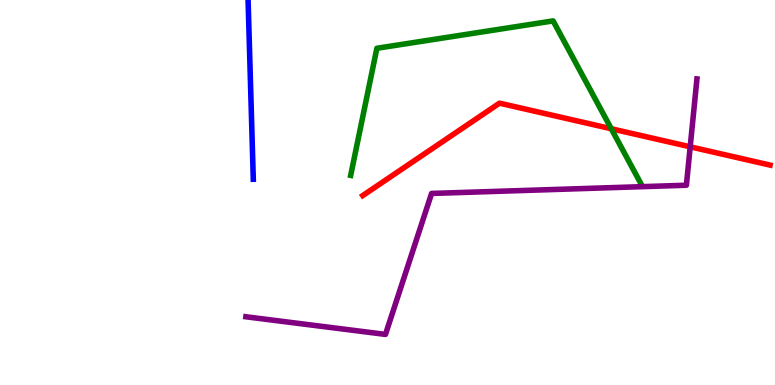[{'lines': ['blue', 'red'], 'intersections': []}, {'lines': ['green', 'red'], 'intersections': [{'x': 7.89, 'y': 6.66}]}, {'lines': ['purple', 'red'], 'intersections': [{'x': 8.91, 'y': 6.19}]}, {'lines': ['blue', 'green'], 'intersections': []}, {'lines': ['blue', 'purple'], 'intersections': []}, {'lines': ['green', 'purple'], 'intersections': []}]